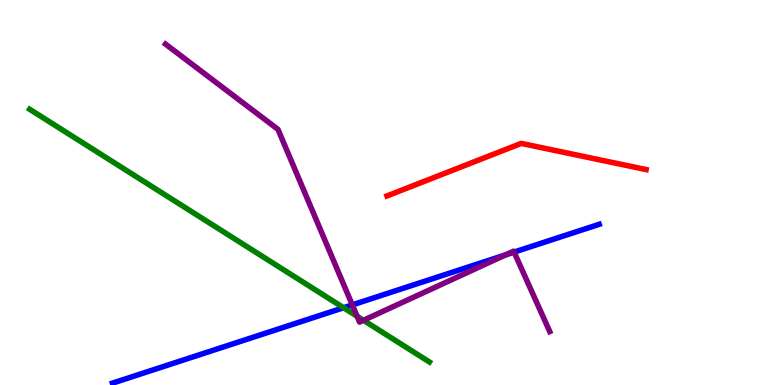[{'lines': ['blue', 'red'], 'intersections': []}, {'lines': ['green', 'red'], 'intersections': []}, {'lines': ['purple', 'red'], 'intersections': []}, {'lines': ['blue', 'green'], 'intersections': [{'x': 4.43, 'y': 2.01}]}, {'lines': ['blue', 'purple'], 'intersections': [{'x': 4.55, 'y': 2.08}, {'x': 6.53, 'y': 3.38}, {'x': 6.63, 'y': 3.45}]}, {'lines': ['green', 'purple'], 'intersections': [{'x': 4.61, 'y': 1.79}, {'x': 4.69, 'y': 1.68}]}]